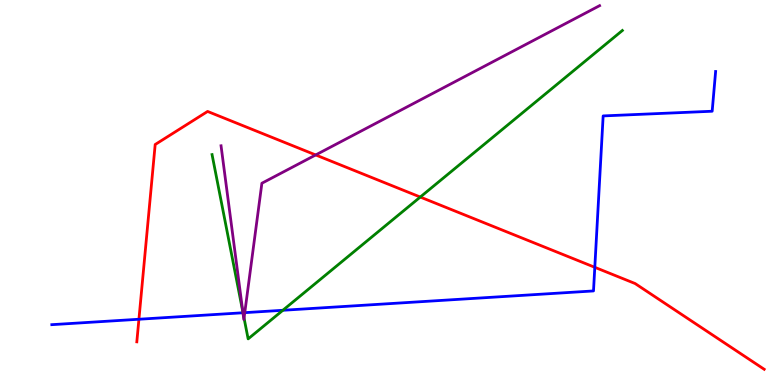[{'lines': ['blue', 'red'], 'intersections': [{'x': 1.79, 'y': 1.71}, {'x': 7.67, 'y': 3.06}]}, {'lines': ['green', 'red'], 'intersections': [{'x': 5.42, 'y': 4.88}]}, {'lines': ['purple', 'red'], 'intersections': [{'x': 4.07, 'y': 5.98}]}, {'lines': ['blue', 'green'], 'intersections': [{'x': 3.14, 'y': 1.88}, {'x': 3.65, 'y': 1.94}]}, {'lines': ['blue', 'purple'], 'intersections': [{'x': 3.13, 'y': 1.88}, {'x': 3.16, 'y': 1.88}]}, {'lines': ['green', 'purple'], 'intersections': [{'x': 3.13, 'y': 1.9}, {'x': 3.15, 'y': 1.74}]}]